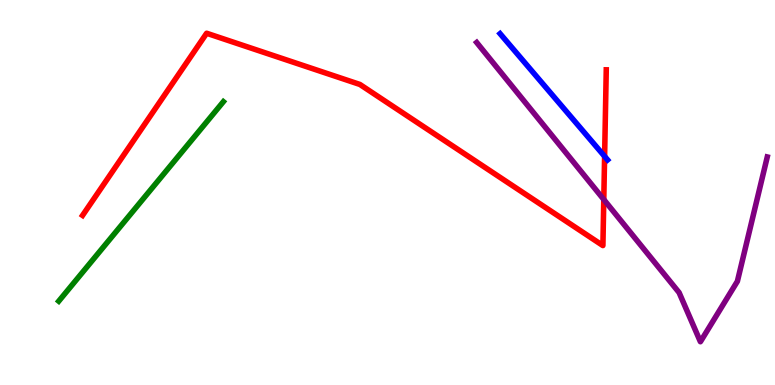[{'lines': ['blue', 'red'], 'intersections': [{'x': 7.8, 'y': 5.94}]}, {'lines': ['green', 'red'], 'intersections': []}, {'lines': ['purple', 'red'], 'intersections': [{'x': 7.79, 'y': 4.82}]}, {'lines': ['blue', 'green'], 'intersections': []}, {'lines': ['blue', 'purple'], 'intersections': []}, {'lines': ['green', 'purple'], 'intersections': []}]